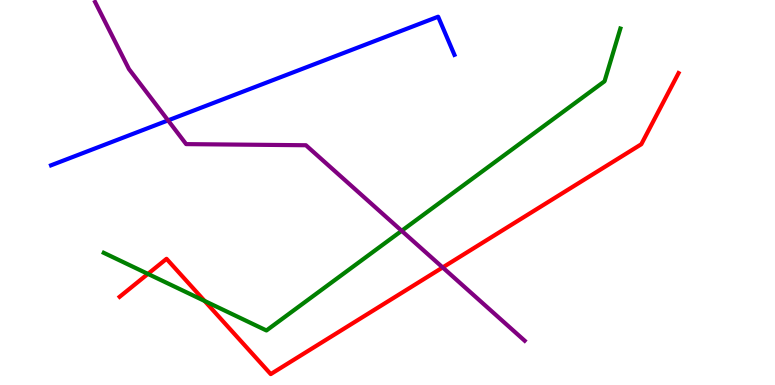[{'lines': ['blue', 'red'], 'intersections': []}, {'lines': ['green', 'red'], 'intersections': [{'x': 1.91, 'y': 2.89}, {'x': 2.64, 'y': 2.18}]}, {'lines': ['purple', 'red'], 'intersections': [{'x': 5.71, 'y': 3.05}]}, {'lines': ['blue', 'green'], 'intersections': []}, {'lines': ['blue', 'purple'], 'intersections': [{'x': 2.17, 'y': 6.87}]}, {'lines': ['green', 'purple'], 'intersections': [{'x': 5.18, 'y': 4.01}]}]